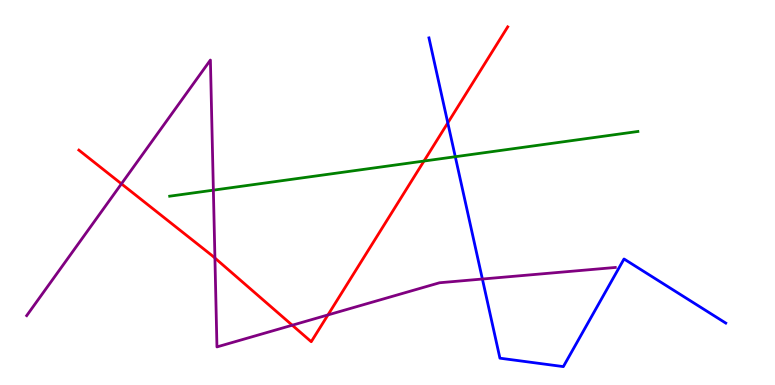[{'lines': ['blue', 'red'], 'intersections': [{'x': 5.78, 'y': 6.81}]}, {'lines': ['green', 'red'], 'intersections': [{'x': 5.47, 'y': 5.82}]}, {'lines': ['purple', 'red'], 'intersections': [{'x': 1.57, 'y': 5.23}, {'x': 2.77, 'y': 3.3}, {'x': 3.77, 'y': 1.55}, {'x': 4.23, 'y': 1.82}]}, {'lines': ['blue', 'green'], 'intersections': [{'x': 5.87, 'y': 5.93}]}, {'lines': ['blue', 'purple'], 'intersections': [{'x': 6.22, 'y': 2.75}]}, {'lines': ['green', 'purple'], 'intersections': [{'x': 2.75, 'y': 5.06}]}]